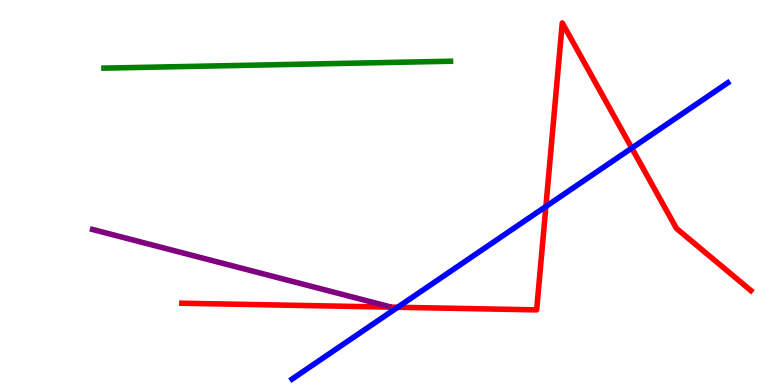[{'lines': ['blue', 'red'], 'intersections': [{'x': 5.13, 'y': 2.02}, {'x': 7.04, 'y': 4.64}, {'x': 8.15, 'y': 6.15}]}, {'lines': ['green', 'red'], 'intersections': []}, {'lines': ['purple', 'red'], 'intersections': []}, {'lines': ['blue', 'green'], 'intersections': []}, {'lines': ['blue', 'purple'], 'intersections': []}, {'lines': ['green', 'purple'], 'intersections': []}]